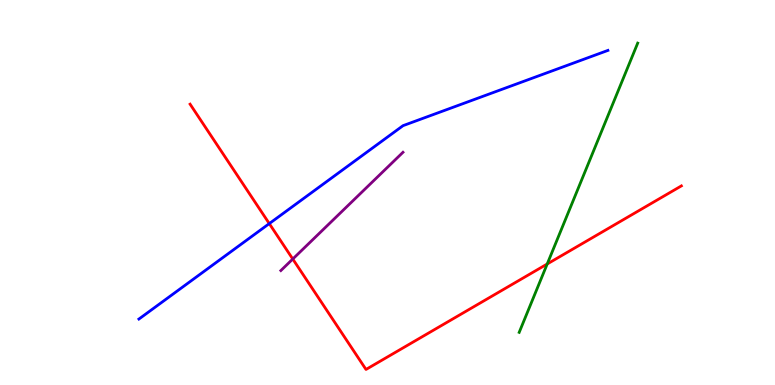[{'lines': ['blue', 'red'], 'intersections': [{'x': 3.47, 'y': 4.19}]}, {'lines': ['green', 'red'], 'intersections': [{'x': 7.06, 'y': 3.14}]}, {'lines': ['purple', 'red'], 'intersections': [{'x': 3.78, 'y': 3.27}]}, {'lines': ['blue', 'green'], 'intersections': []}, {'lines': ['blue', 'purple'], 'intersections': []}, {'lines': ['green', 'purple'], 'intersections': []}]